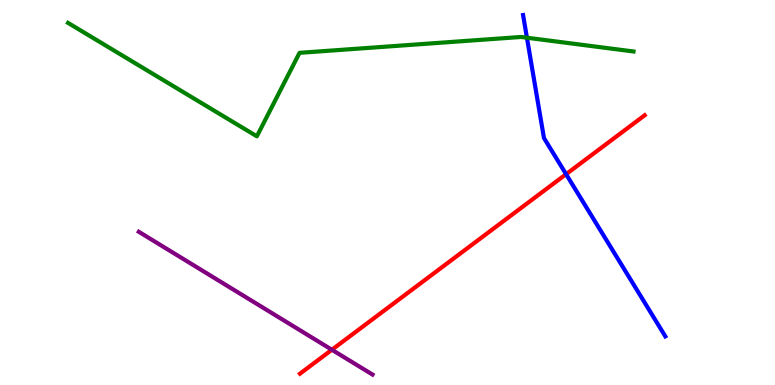[{'lines': ['blue', 'red'], 'intersections': [{'x': 7.3, 'y': 5.48}]}, {'lines': ['green', 'red'], 'intersections': []}, {'lines': ['purple', 'red'], 'intersections': [{'x': 4.28, 'y': 0.916}]}, {'lines': ['blue', 'green'], 'intersections': [{'x': 6.8, 'y': 9.02}]}, {'lines': ['blue', 'purple'], 'intersections': []}, {'lines': ['green', 'purple'], 'intersections': []}]